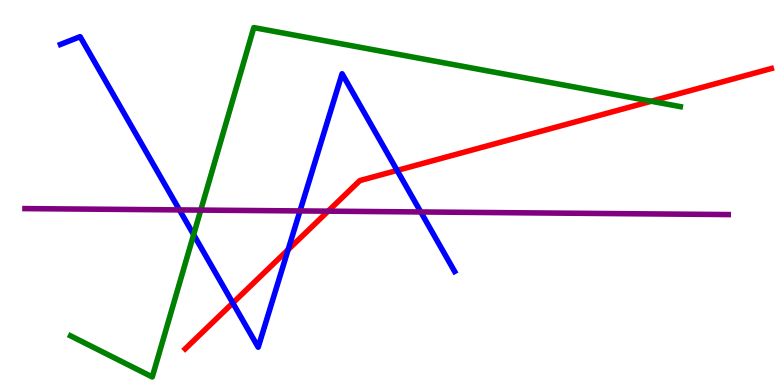[{'lines': ['blue', 'red'], 'intersections': [{'x': 3.0, 'y': 2.13}, {'x': 3.72, 'y': 3.51}, {'x': 5.12, 'y': 5.57}]}, {'lines': ['green', 'red'], 'intersections': [{'x': 8.4, 'y': 7.37}]}, {'lines': ['purple', 'red'], 'intersections': [{'x': 4.23, 'y': 4.52}]}, {'lines': ['blue', 'green'], 'intersections': [{'x': 2.5, 'y': 3.91}]}, {'lines': ['blue', 'purple'], 'intersections': [{'x': 2.32, 'y': 4.55}, {'x': 3.87, 'y': 4.52}, {'x': 5.43, 'y': 4.49}]}, {'lines': ['green', 'purple'], 'intersections': [{'x': 2.59, 'y': 4.54}]}]